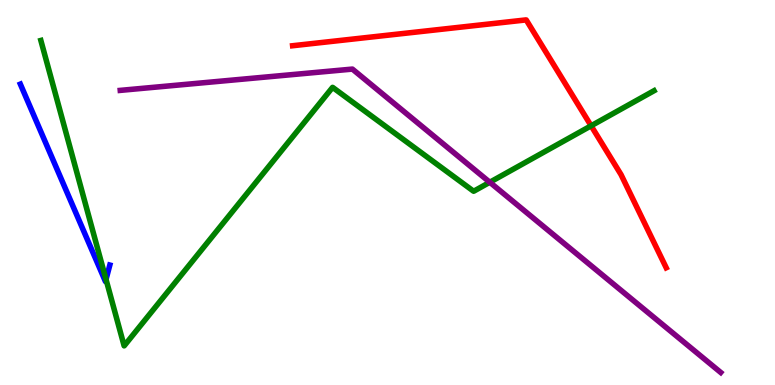[{'lines': ['blue', 'red'], 'intersections': []}, {'lines': ['green', 'red'], 'intersections': [{'x': 7.63, 'y': 6.73}]}, {'lines': ['purple', 'red'], 'intersections': []}, {'lines': ['blue', 'green'], 'intersections': [{'x': 1.37, 'y': 2.74}]}, {'lines': ['blue', 'purple'], 'intersections': []}, {'lines': ['green', 'purple'], 'intersections': [{'x': 6.32, 'y': 5.27}]}]